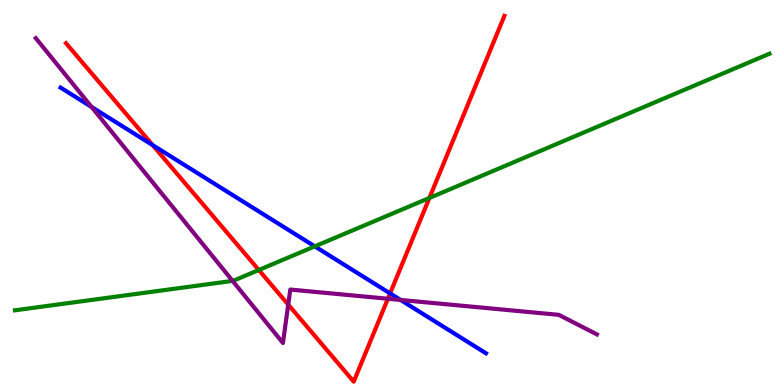[{'lines': ['blue', 'red'], 'intersections': [{'x': 1.97, 'y': 6.23}, {'x': 5.03, 'y': 2.38}]}, {'lines': ['green', 'red'], 'intersections': [{'x': 3.34, 'y': 2.99}, {'x': 5.54, 'y': 4.86}]}, {'lines': ['purple', 'red'], 'intersections': [{'x': 3.72, 'y': 2.09}, {'x': 5.0, 'y': 2.24}]}, {'lines': ['blue', 'green'], 'intersections': [{'x': 4.06, 'y': 3.6}]}, {'lines': ['blue', 'purple'], 'intersections': [{'x': 1.18, 'y': 7.22}, {'x': 5.17, 'y': 2.21}]}, {'lines': ['green', 'purple'], 'intersections': [{'x': 3.0, 'y': 2.7}]}]